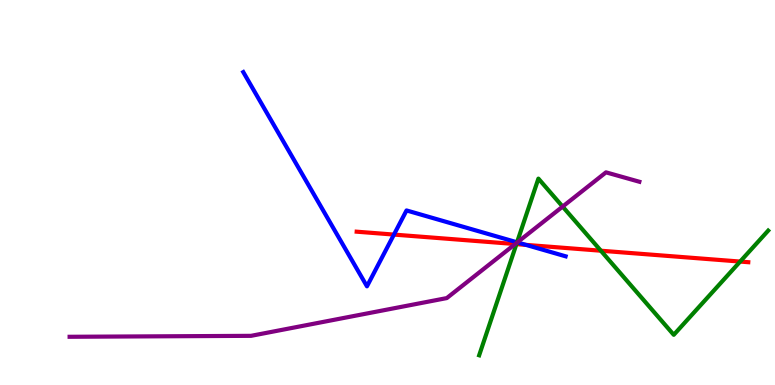[{'lines': ['blue', 'red'], 'intersections': [{'x': 5.08, 'y': 3.91}, {'x': 6.79, 'y': 3.64}]}, {'lines': ['green', 'red'], 'intersections': [{'x': 6.66, 'y': 3.66}, {'x': 7.75, 'y': 3.49}, {'x': 9.55, 'y': 3.21}]}, {'lines': ['purple', 'red'], 'intersections': [{'x': 6.65, 'y': 3.66}]}, {'lines': ['blue', 'green'], 'intersections': [{'x': 6.67, 'y': 3.71}]}, {'lines': ['blue', 'purple'], 'intersections': [{'x': 6.67, 'y': 3.7}]}, {'lines': ['green', 'purple'], 'intersections': [{'x': 6.67, 'y': 3.7}, {'x': 7.26, 'y': 4.63}]}]